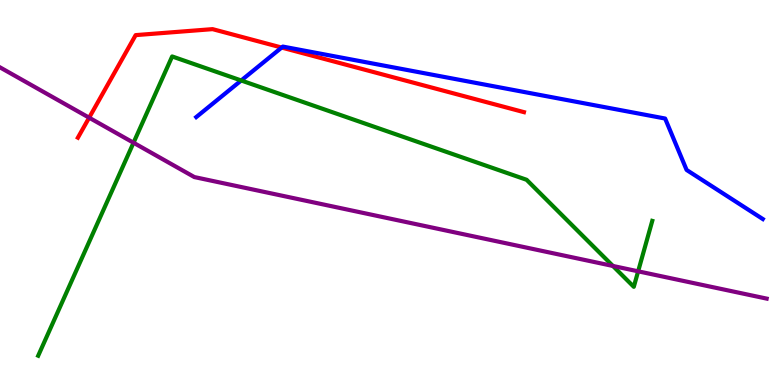[{'lines': ['blue', 'red'], 'intersections': [{'x': 3.63, 'y': 8.76}]}, {'lines': ['green', 'red'], 'intersections': []}, {'lines': ['purple', 'red'], 'intersections': [{'x': 1.15, 'y': 6.94}]}, {'lines': ['blue', 'green'], 'intersections': [{'x': 3.11, 'y': 7.91}]}, {'lines': ['blue', 'purple'], 'intersections': []}, {'lines': ['green', 'purple'], 'intersections': [{'x': 1.72, 'y': 6.29}, {'x': 7.91, 'y': 3.09}, {'x': 8.23, 'y': 2.95}]}]